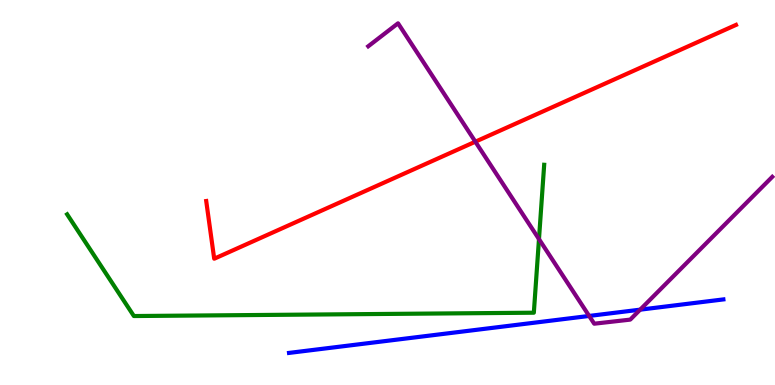[{'lines': ['blue', 'red'], 'intersections': []}, {'lines': ['green', 'red'], 'intersections': []}, {'lines': ['purple', 'red'], 'intersections': [{'x': 6.13, 'y': 6.32}]}, {'lines': ['blue', 'green'], 'intersections': []}, {'lines': ['blue', 'purple'], 'intersections': [{'x': 7.6, 'y': 1.79}, {'x': 8.26, 'y': 1.96}]}, {'lines': ['green', 'purple'], 'intersections': [{'x': 6.95, 'y': 3.79}]}]